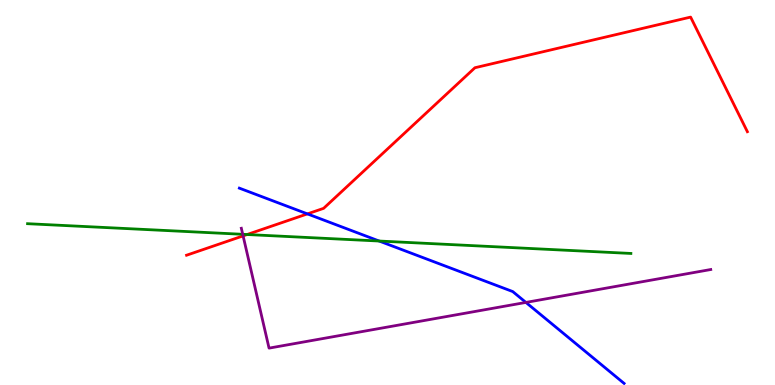[{'lines': ['blue', 'red'], 'intersections': [{'x': 3.97, 'y': 4.44}]}, {'lines': ['green', 'red'], 'intersections': [{'x': 3.19, 'y': 3.91}]}, {'lines': ['purple', 'red'], 'intersections': [{'x': 3.14, 'y': 3.87}]}, {'lines': ['blue', 'green'], 'intersections': [{'x': 4.89, 'y': 3.74}]}, {'lines': ['blue', 'purple'], 'intersections': [{'x': 6.79, 'y': 2.14}]}, {'lines': ['green', 'purple'], 'intersections': [{'x': 3.13, 'y': 3.91}]}]